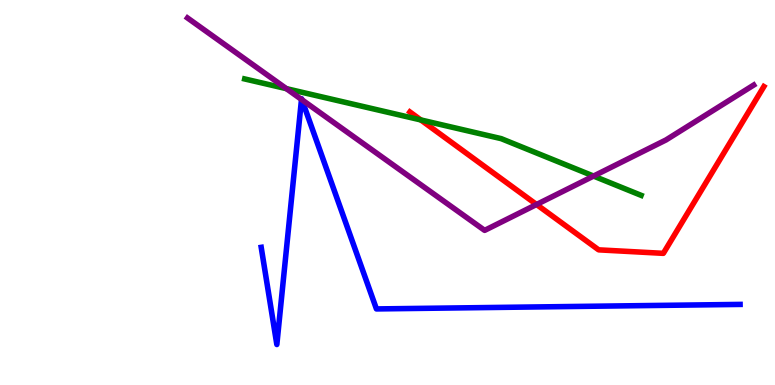[{'lines': ['blue', 'red'], 'intersections': []}, {'lines': ['green', 'red'], 'intersections': [{'x': 5.43, 'y': 6.88}]}, {'lines': ['purple', 'red'], 'intersections': [{'x': 6.92, 'y': 4.69}]}, {'lines': ['blue', 'green'], 'intersections': []}, {'lines': ['blue', 'purple'], 'intersections': [{'x': 3.89, 'y': 7.42}, {'x': 3.9, 'y': 7.41}]}, {'lines': ['green', 'purple'], 'intersections': [{'x': 3.7, 'y': 7.7}, {'x': 7.66, 'y': 5.43}]}]